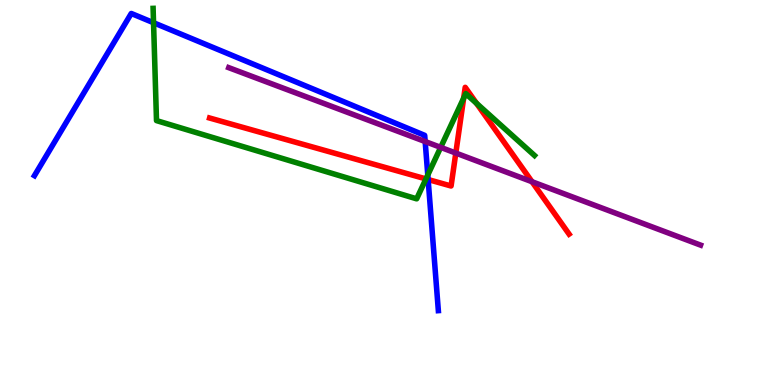[{'lines': ['blue', 'red'], 'intersections': [{'x': 5.52, 'y': 5.34}]}, {'lines': ['green', 'red'], 'intersections': [{'x': 5.5, 'y': 5.35}, {'x': 5.98, 'y': 7.45}, {'x': 6.15, 'y': 7.32}]}, {'lines': ['purple', 'red'], 'intersections': [{'x': 5.88, 'y': 6.02}, {'x': 6.86, 'y': 5.28}]}, {'lines': ['blue', 'green'], 'intersections': [{'x': 1.98, 'y': 9.41}, {'x': 5.52, 'y': 5.45}]}, {'lines': ['blue', 'purple'], 'intersections': [{'x': 5.49, 'y': 6.32}]}, {'lines': ['green', 'purple'], 'intersections': [{'x': 5.69, 'y': 6.17}]}]